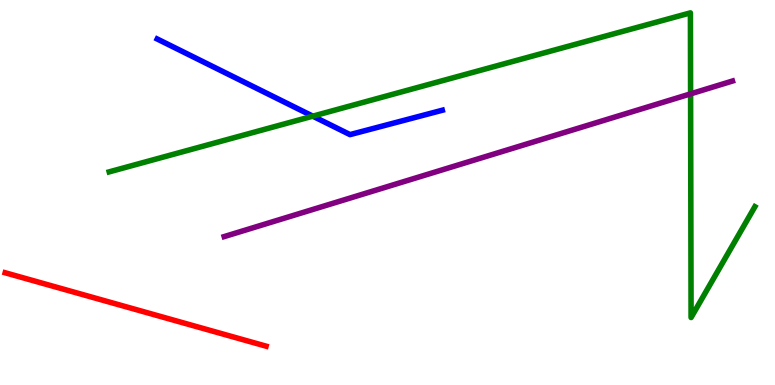[{'lines': ['blue', 'red'], 'intersections': []}, {'lines': ['green', 'red'], 'intersections': []}, {'lines': ['purple', 'red'], 'intersections': []}, {'lines': ['blue', 'green'], 'intersections': [{'x': 4.04, 'y': 6.98}]}, {'lines': ['blue', 'purple'], 'intersections': []}, {'lines': ['green', 'purple'], 'intersections': [{'x': 8.91, 'y': 7.56}]}]